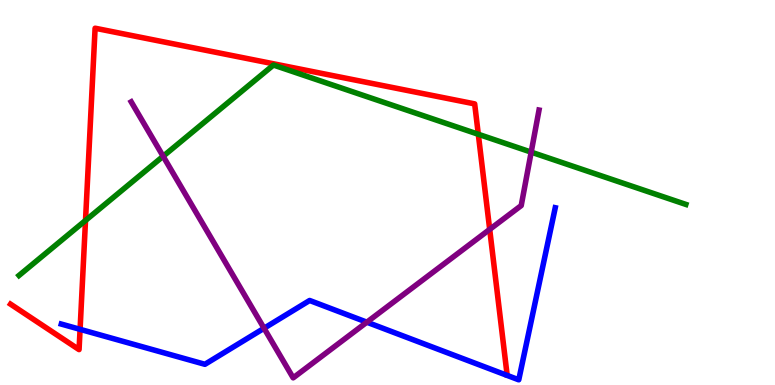[{'lines': ['blue', 'red'], 'intersections': [{'x': 1.03, 'y': 1.45}]}, {'lines': ['green', 'red'], 'intersections': [{'x': 1.1, 'y': 4.27}, {'x': 6.17, 'y': 6.51}]}, {'lines': ['purple', 'red'], 'intersections': [{'x': 6.32, 'y': 4.04}]}, {'lines': ['blue', 'green'], 'intersections': []}, {'lines': ['blue', 'purple'], 'intersections': [{'x': 3.41, 'y': 1.47}, {'x': 4.73, 'y': 1.63}]}, {'lines': ['green', 'purple'], 'intersections': [{'x': 2.1, 'y': 5.94}, {'x': 6.85, 'y': 6.05}]}]